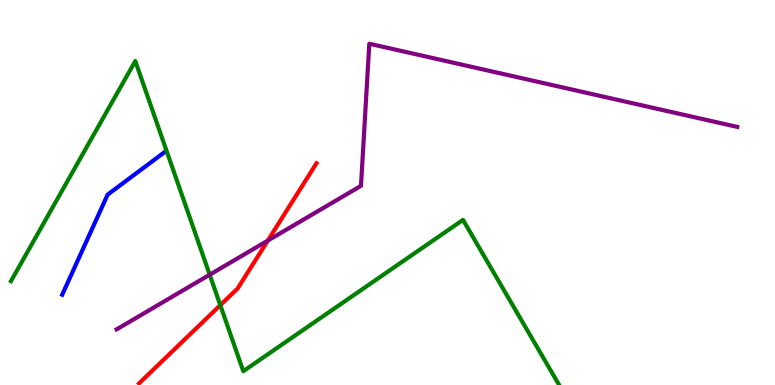[{'lines': ['blue', 'red'], 'intersections': []}, {'lines': ['green', 'red'], 'intersections': [{'x': 2.84, 'y': 2.07}]}, {'lines': ['purple', 'red'], 'intersections': [{'x': 3.46, 'y': 3.75}]}, {'lines': ['blue', 'green'], 'intersections': []}, {'lines': ['blue', 'purple'], 'intersections': []}, {'lines': ['green', 'purple'], 'intersections': [{'x': 2.71, 'y': 2.86}]}]